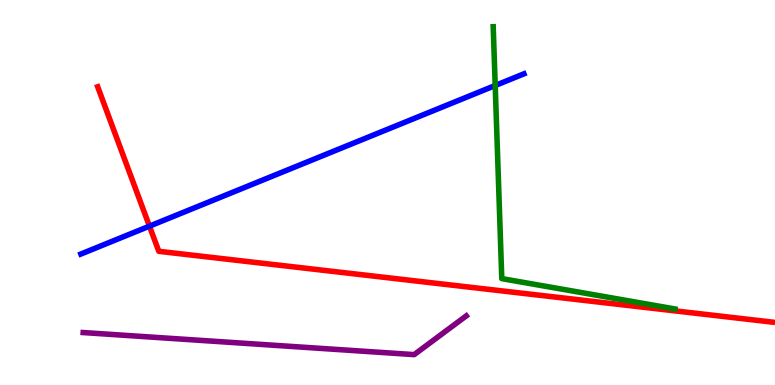[{'lines': ['blue', 'red'], 'intersections': [{'x': 1.93, 'y': 4.13}]}, {'lines': ['green', 'red'], 'intersections': []}, {'lines': ['purple', 'red'], 'intersections': []}, {'lines': ['blue', 'green'], 'intersections': [{'x': 6.39, 'y': 7.78}]}, {'lines': ['blue', 'purple'], 'intersections': []}, {'lines': ['green', 'purple'], 'intersections': []}]